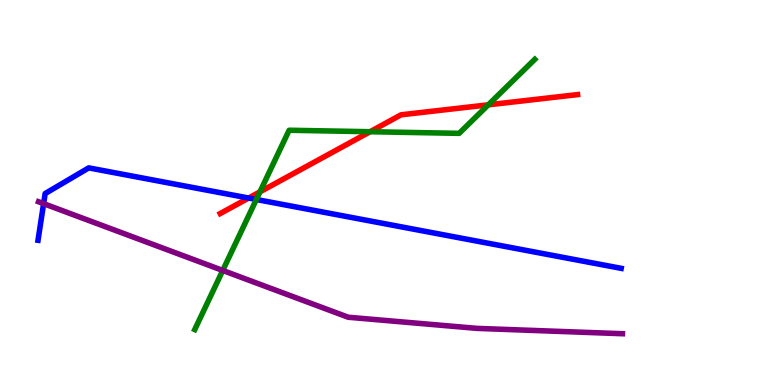[{'lines': ['blue', 'red'], 'intersections': [{'x': 3.21, 'y': 4.86}]}, {'lines': ['green', 'red'], 'intersections': [{'x': 3.35, 'y': 5.02}, {'x': 4.78, 'y': 6.58}, {'x': 6.3, 'y': 7.28}]}, {'lines': ['purple', 'red'], 'intersections': []}, {'lines': ['blue', 'green'], 'intersections': [{'x': 3.31, 'y': 4.82}]}, {'lines': ['blue', 'purple'], 'intersections': [{'x': 0.563, 'y': 4.71}]}, {'lines': ['green', 'purple'], 'intersections': [{'x': 2.87, 'y': 2.98}]}]